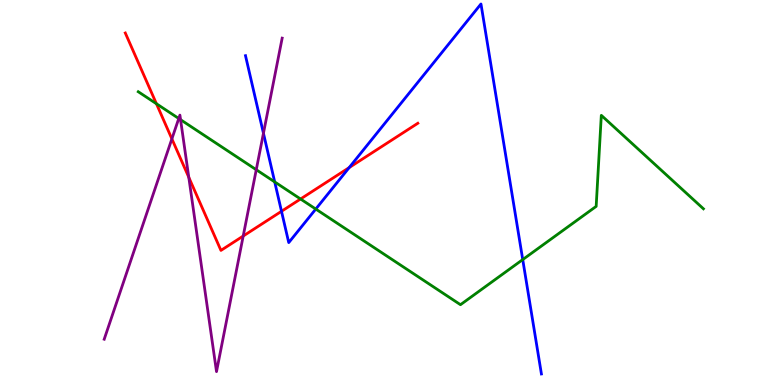[{'lines': ['blue', 'red'], 'intersections': [{'x': 3.63, 'y': 4.51}, {'x': 4.51, 'y': 5.65}]}, {'lines': ['green', 'red'], 'intersections': [{'x': 2.02, 'y': 7.31}, {'x': 3.88, 'y': 4.83}]}, {'lines': ['purple', 'red'], 'intersections': [{'x': 2.22, 'y': 6.39}, {'x': 2.44, 'y': 5.39}, {'x': 3.14, 'y': 3.87}]}, {'lines': ['blue', 'green'], 'intersections': [{'x': 3.54, 'y': 5.27}, {'x': 4.07, 'y': 4.57}, {'x': 6.74, 'y': 3.26}]}, {'lines': ['blue', 'purple'], 'intersections': [{'x': 3.4, 'y': 6.54}]}, {'lines': ['green', 'purple'], 'intersections': [{'x': 2.31, 'y': 6.92}, {'x': 2.33, 'y': 6.89}, {'x': 3.31, 'y': 5.59}]}]